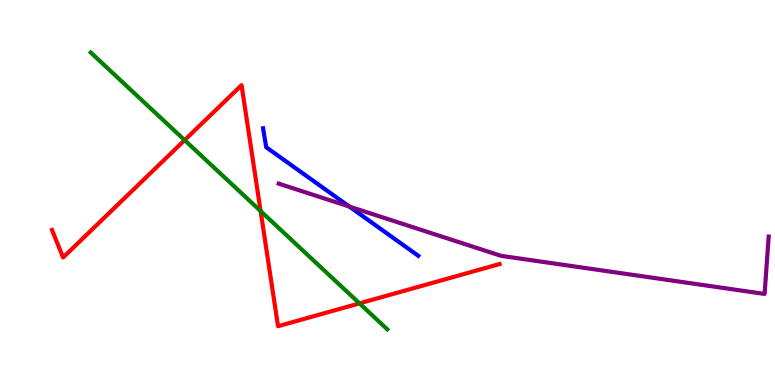[{'lines': ['blue', 'red'], 'intersections': []}, {'lines': ['green', 'red'], 'intersections': [{'x': 2.38, 'y': 6.36}, {'x': 3.36, 'y': 4.52}, {'x': 4.64, 'y': 2.12}]}, {'lines': ['purple', 'red'], 'intersections': []}, {'lines': ['blue', 'green'], 'intersections': []}, {'lines': ['blue', 'purple'], 'intersections': [{'x': 4.51, 'y': 4.63}]}, {'lines': ['green', 'purple'], 'intersections': []}]